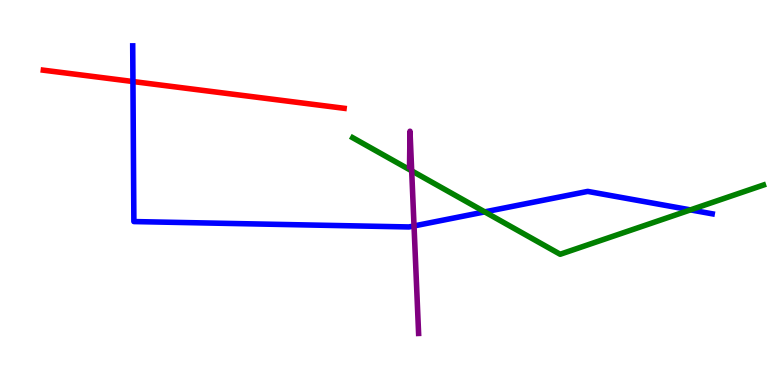[{'lines': ['blue', 'red'], 'intersections': [{'x': 1.72, 'y': 7.88}]}, {'lines': ['green', 'red'], 'intersections': []}, {'lines': ['purple', 'red'], 'intersections': []}, {'lines': ['blue', 'green'], 'intersections': [{'x': 6.25, 'y': 4.5}, {'x': 8.91, 'y': 4.55}]}, {'lines': ['blue', 'purple'], 'intersections': [{'x': 5.34, 'y': 4.13}]}, {'lines': ['green', 'purple'], 'intersections': [{'x': 5.31, 'y': 5.56}]}]